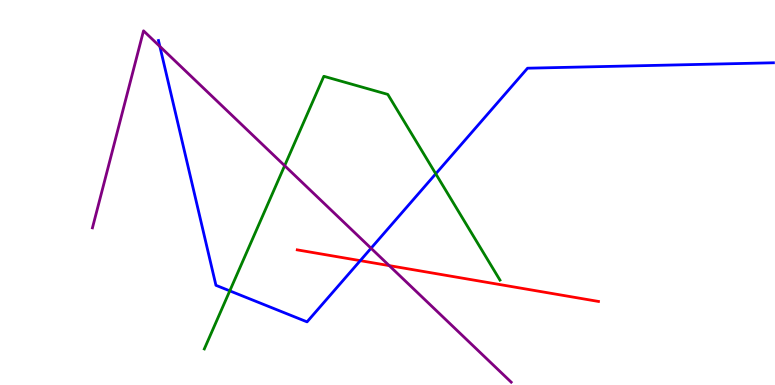[{'lines': ['blue', 'red'], 'intersections': [{'x': 4.65, 'y': 3.23}]}, {'lines': ['green', 'red'], 'intersections': []}, {'lines': ['purple', 'red'], 'intersections': [{'x': 5.02, 'y': 3.1}]}, {'lines': ['blue', 'green'], 'intersections': [{'x': 2.96, 'y': 2.45}, {'x': 5.62, 'y': 5.49}]}, {'lines': ['blue', 'purple'], 'intersections': [{'x': 2.06, 'y': 8.79}, {'x': 4.79, 'y': 3.55}]}, {'lines': ['green', 'purple'], 'intersections': [{'x': 3.67, 'y': 5.7}]}]